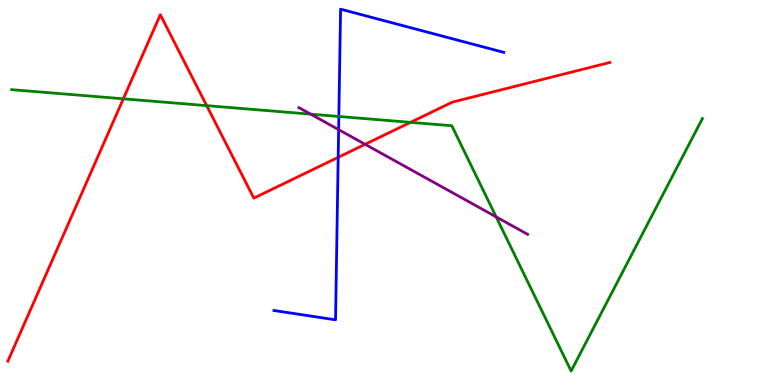[{'lines': ['blue', 'red'], 'intersections': [{'x': 4.36, 'y': 5.91}]}, {'lines': ['green', 'red'], 'intersections': [{'x': 1.59, 'y': 7.43}, {'x': 2.67, 'y': 7.26}, {'x': 5.3, 'y': 6.82}]}, {'lines': ['purple', 'red'], 'intersections': [{'x': 4.71, 'y': 6.25}]}, {'lines': ['blue', 'green'], 'intersections': [{'x': 4.37, 'y': 6.97}]}, {'lines': ['blue', 'purple'], 'intersections': [{'x': 4.37, 'y': 6.63}]}, {'lines': ['green', 'purple'], 'intersections': [{'x': 4.01, 'y': 7.03}, {'x': 6.4, 'y': 4.37}]}]